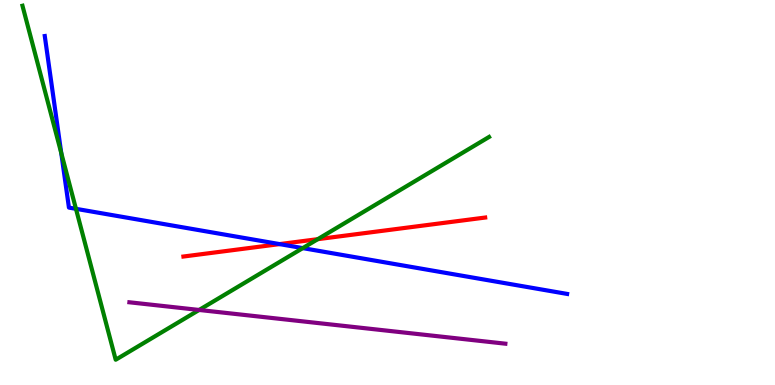[{'lines': ['blue', 'red'], 'intersections': [{'x': 3.61, 'y': 3.66}]}, {'lines': ['green', 'red'], 'intersections': [{'x': 4.1, 'y': 3.79}]}, {'lines': ['purple', 'red'], 'intersections': []}, {'lines': ['blue', 'green'], 'intersections': [{'x': 0.79, 'y': 6.03}, {'x': 0.98, 'y': 4.58}, {'x': 3.91, 'y': 3.56}]}, {'lines': ['blue', 'purple'], 'intersections': []}, {'lines': ['green', 'purple'], 'intersections': [{'x': 2.57, 'y': 1.95}]}]